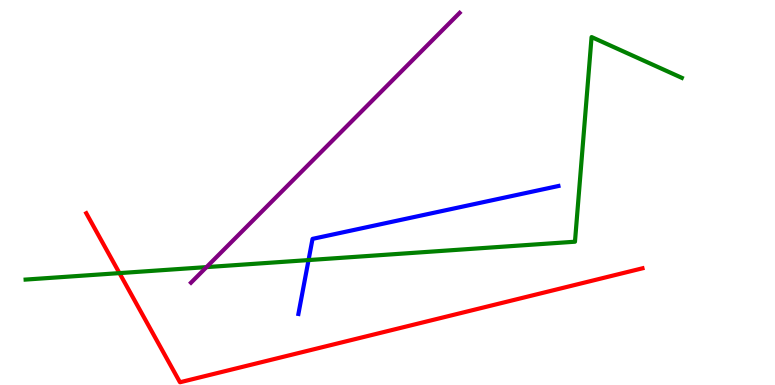[{'lines': ['blue', 'red'], 'intersections': []}, {'lines': ['green', 'red'], 'intersections': [{'x': 1.54, 'y': 2.91}]}, {'lines': ['purple', 'red'], 'intersections': []}, {'lines': ['blue', 'green'], 'intersections': [{'x': 3.98, 'y': 3.24}]}, {'lines': ['blue', 'purple'], 'intersections': []}, {'lines': ['green', 'purple'], 'intersections': [{'x': 2.66, 'y': 3.06}]}]